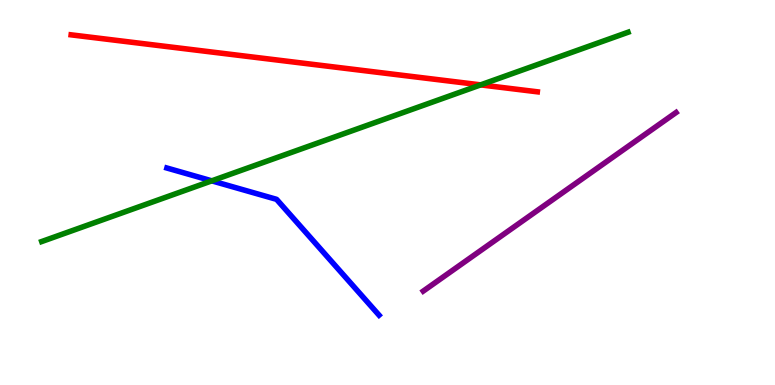[{'lines': ['blue', 'red'], 'intersections': []}, {'lines': ['green', 'red'], 'intersections': [{'x': 6.2, 'y': 7.8}]}, {'lines': ['purple', 'red'], 'intersections': []}, {'lines': ['blue', 'green'], 'intersections': [{'x': 2.73, 'y': 5.3}]}, {'lines': ['blue', 'purple'], 'intersections': []}, {'lines': ['green', 'purple'], 'intersections': []}]